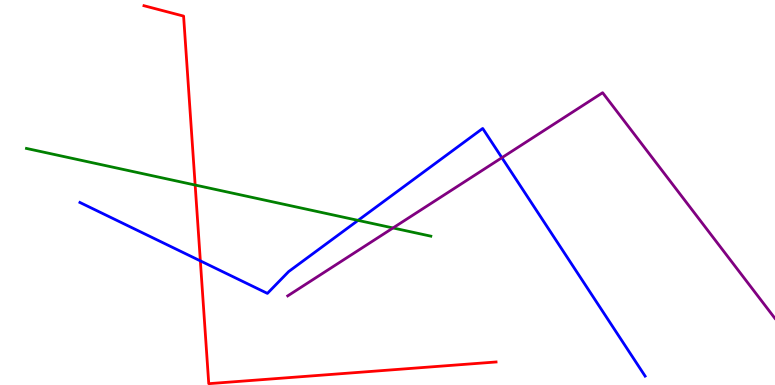[{'lines': ['blue', 'red'], 'intersections': [{'x': 2.59, 'y': 3.22}]}, {'lines': ['green', 'red'], 'intersections': [{'x': 2.52, 'y': 5.19}]}, {'lines': ['purple', 'red'], 'intersections': []}, {'lines': ['blue', 'green'], 'intersections': [{'x': 4.62, 'y': 4.28}]}, {'lines': ['blue', 'purple'], 'intersections': [{'x': 6.48, 'y': 5.9}]}, {'lines': ['green', 'purple'], 'intersections': [{'x': 5.07, 'y': 4.08}]}]